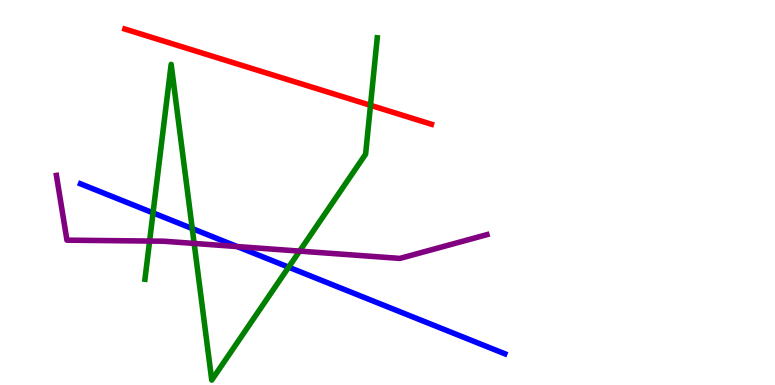[{'lines': ['blue', 'red'], 'intersections': []}, {'lines': ['green', 'red'], 'intersections': [{'x': 4.78, 'y': 7.26}]}, {'lines': ['purple', 'red'], 'intersections': []}, {'lines': ['blue', 'green'], 'intersections': [{'x': 1.97, 'y': 4.47}, {'x': 2.48, 'y': 4.06}, {'x': 3.72, 'y': 3.06}]}, {'lines': ['blue', 'purple'], 'intersections': [{'x': 3.06, 'y': 3.6}]}, {'lines': ['green', 'purple'], 'intersections': [{'x': 1.93, 'y': 3.74}, {'x': 2.51, 'y': 3.68}, {'x': 3.87, 'y': 3.48}]}]